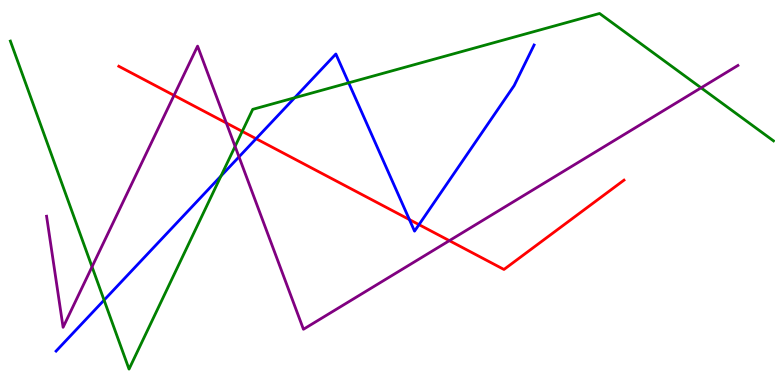[{'lines': ['blue', 'red'], 'intersections': [{'x': 3.3, 'y': 6.4}, {'x': 5.28, 'y': 4.3}, {'x': 5.41, 'y': 4.17}]}, {'lines': ['green', 'red'], 'intersections': [{'x': 3.13, 'y': 6.59}]}, {'lines': ['purple', 'red'], 'intersections': [{'x': 2.25, 'y': 7.52}, {'x': 2.92, 'y': 6.81}, {'x': 5.8, 'y': 3.75}]}, {'lines': ['blue', 'green'], 'intersections': [{'x': 1.34, 'y': 2.2}, {'x': 2.85, 'y': 5.43}, {'x': 3.8, 'y': 7.46}, {'x': 4.5, 'y': 7.85}]}, {'lines': ['blue', 'purple'], 'intersections': [{'x': 3.08, 'y': 5.93}]}, {'lines': ['green', 'purple'], 'intersections': [{'x': 1.19, 'y': 3.07}, {'x': 3.03, 'y': 6.2}, {'x': 9.05, 'y': 7.72}]}]